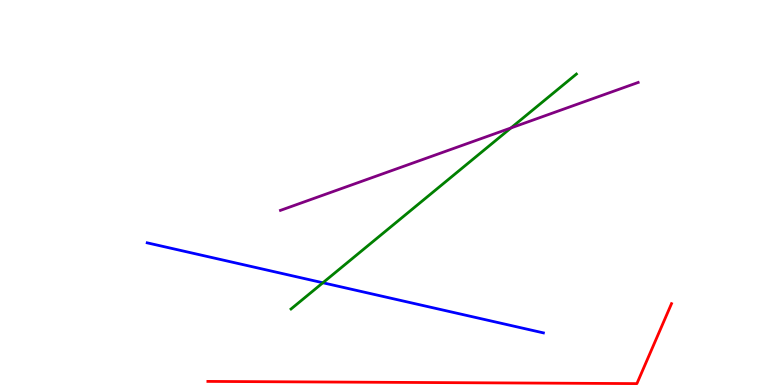[{'lines': ['blue', 'red'], 'intersections': []}, {'lines': ['green', 'red'], 'intersections': []}, {'lines': ['purple', 'red'], 'intersections': []}, {'lines': ['blue', 'green'], 'intersections': [{'x': 4.17, 'y': 2.66}]}, {'lines': ['blue', 'purple'], 'intersections': []}, {'lines': ['green', 'purple'], 'intersections': [{'x': 6.59, 'y': 6.68}]}]